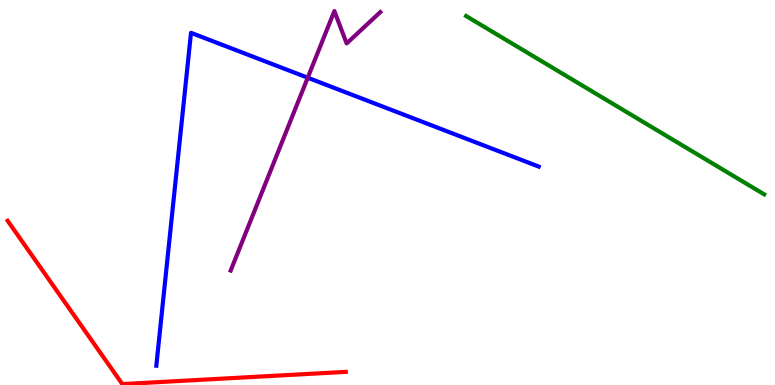[{'lines': ['blue', 'red'], 'intersections': []}, {'lines': ['green', 'red'], 'intersections': []}, {'lines': ['purple', 'red'], 'intersections': []}, {'lines': ['blue', 'green'], 'intersections': []}, {'lines': ['blue', 'purple'], 'intersections': [{'x': 3.97, 'y': 7.98}]}, {'lines': ['green', 'purple'], 'intersections': []}]